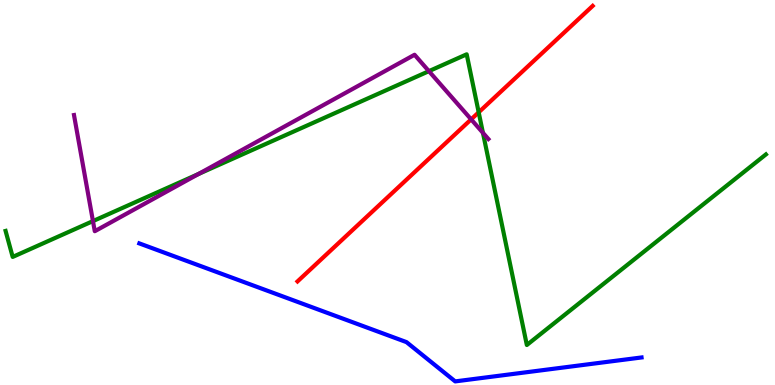[{'lines': ['blue', 'red'], 'intersections': []}, {'lines': ['green', 'red'], 'intersections': [{'x': 6.18, 'y': 7.08}]}, {'lines': ['purple', 'red'], 'intersections': [{'x': 6.08, 'y': 6.9}]}, {'lines': ['blue', 'green'], 'intersections': []}, {'lines': ['blue', 'purple'], 'intersections': []}, {'lines': ['green', 'purple'], 'intersections': [{'x': 1.2, 'y': 4.26}, {'x': 2.56, 'y': 5.48}, {'x': 5.53, 'y': 8.15}, {'x': 6.23, 'y': 6.55}]}]